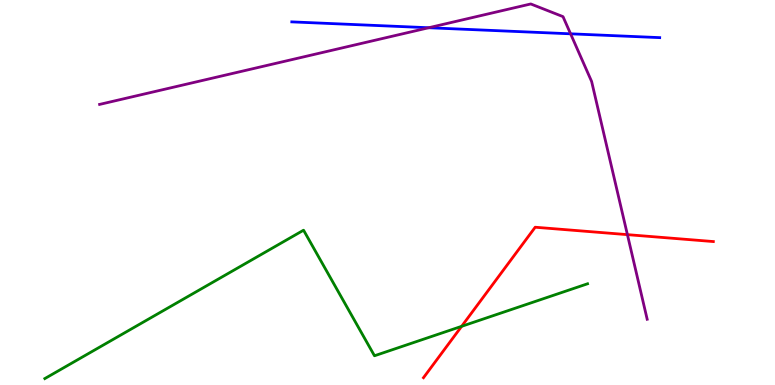[{'lines': ['blue', 'red'], 'intersections': []}, {'lines': ['green', 'red'], 'intersections': [{'x': 5.96, 'y': 1.52}]}, {'lines': ['purple', 'red'], 'intersections': [{'x': 8.1, 'y': 3.91}]}, {'lines': ['blue', 'green'], 'intersections': []}, {'lines': ['blue', 'purple'], 'intersections': [{'x': 5.53, 'y': 9.28}, {'x': 7.36, 'y': 9.12}]}, {'lines': ['green', 'purple'], 'intersections': []}]